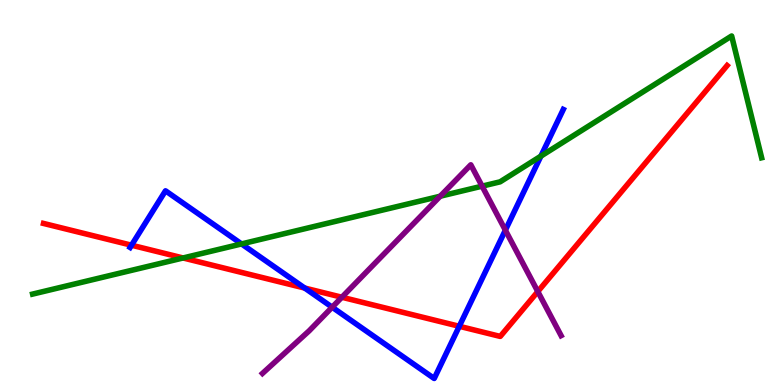[{'lines': ['blue', 'red'], 'intersections': [{'x': 1.7, 'y': 3.63}, {'x': 3.93, 'y': 2.52}, {'x': 5.93, 'y': 1.53}]}, {'lines': ['green', 'red'], 'intersections': [{'x': 2.36, 'y': 3.3}]}, {'lines': ['purple', 'red'], 'intersections': [{'x': 4.41, 'y': 2.28}, {'x': 6.94, 'y': 2.43}]}, {'lines': ['blue', 'green'], 'intersections': [{'x': 3.12, 'y': 3.66}, {'x': 6.98, 'y': 5.94}]}, {'lines': ['blue', 'purple'], 'intersections': [{'x': 4.29, 'y': 2.02}, {'x': 6.52, 'y': 4.02}]}, {'lines': ['green', 'purple'], 'intersections': [{'x': 5.68, 'y': 4.9}, {'x': 6.22, 'y': 5.16}]}]